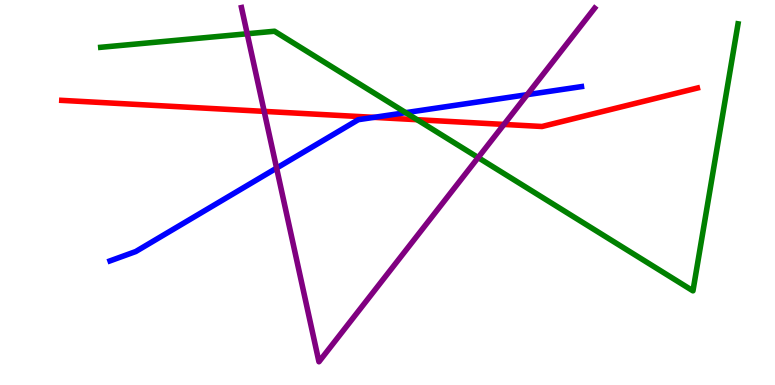[{'lines': ['blue', 'red'], 'intersections': [{'x': 4.83, 'y': 6.95}]}, {'lines': ['green', 'red'], 'intersections': [{'x': 5.38, 'y': 6.89}]}, {'lines': ['purple', 'red'], 'intersections': [{'x': 3.41, 'y': 7.11}, {'x': 6.5, 'y': 6.77}]}, {'lines': ['blue', 'green'], 'intersections': [{'x': 5.24, 'y': 7.07}]}, {'lines': ['blue', 'purple'], 'intersections': [{'x': 3.57, 'y': 5.63}, {'x': 6.8, 'y': 7.54}]}, {'lines': ['green', 'purple'], 'intersections': [{'x': 3.19, 'y': 9.12}, {'x': 6.17, 'y': 5.91}]}]